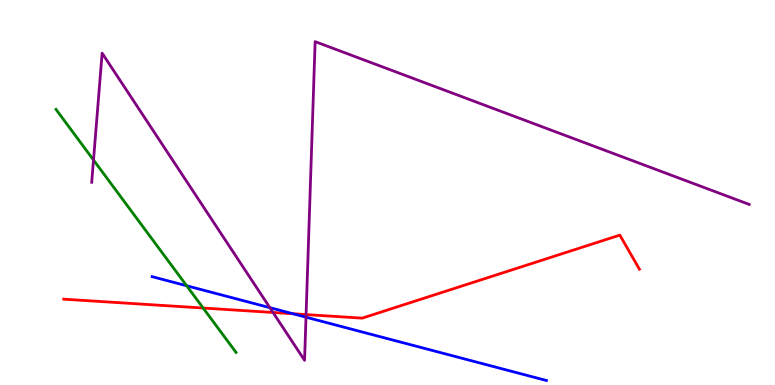[{'lines': ['blue', 'red'], 'intersections': [{'x': 3.78, 'y': 1.85}]}, {'lines': ['green', 'red'], 'intersections': [{'x': 2.62, 'y': 2.0}]}, {'lines': ['purple', 'red'], 'intersections': [{'x': 3.52, 'y': 1.88}, {'x': 3.95, 'y': 1.83}]}, {'lines': ['blue', 'green'], 'intersections': [{'x': 2.41, 'y': 2.58}]}, {'lines': ['blue', 'purple'], 'intersections': [{'x': 3.48, 'y': 2.01}, {'x': 3.95, 'y': 1.76}]}, {'lines': ['green', 'purple'], 'intersections': [{'x': 1.21, 'y': 5.84}]}]